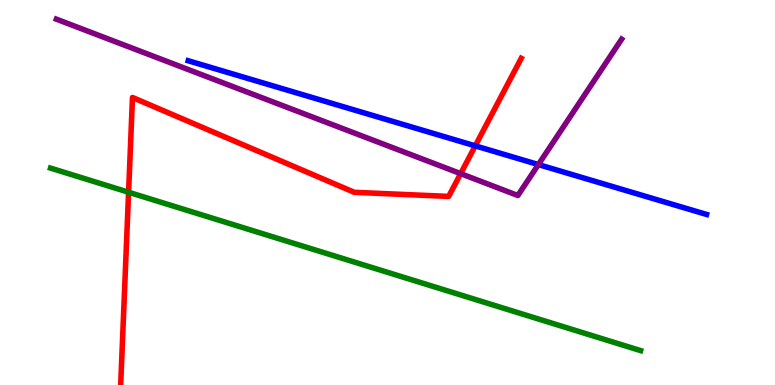[{'lines': ['blue', 'red'], 'intersections': [{'x': 6.13, 'y': 6.21}]}, {'lines': ['green', 'red'], 'intersections': [{'x': 1.66, 'y': 5.01}]}, {'lines': ['purple', 'red'], 'intersections': [{'x': 5.94, 'y': 5.49}]}, {'lines': ['blue', 'green'], 'intersections': []}, {'lines': ['blue', 'purple'], 'intersections': [{'x': 6.95, 'y': 5.73}]}, {'lines': ['green', 'purple'], 'intersections': []}]